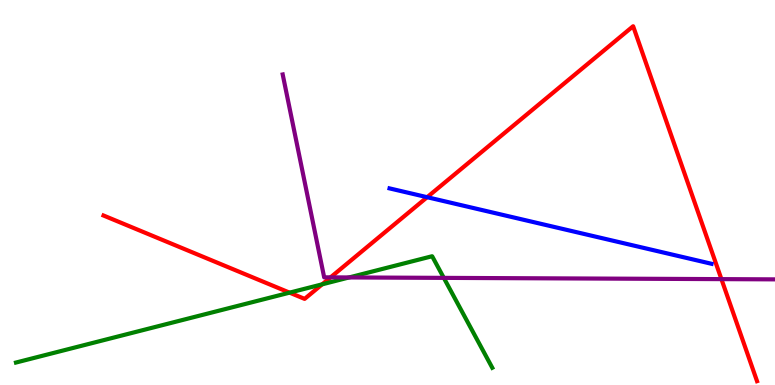[{'lines': ['blue', 'red'], 'intersections': [{'x': 5.51, 'y': 4.88}]}, {'lines': ['green', 'red'], 'intersections': [{'x': 3.74, 'y': 2.4}, {'x': 4.16, 'y': 2.61}]}, {'lines': ['purple', 'red'], 'intersections': [{'x': 4.27, 'y': 2.8}, {'x': 9.31, 'y': 2.75}]}, {'lines': ['blue', 'green'], 'intersections': []}, {'lines': ['blue', 'purple'], 'intersections': []}, {'lines': ['green', 'purple'], 'intersections': [{'x': 4.5, 'y': 2.79}, {'x': 5.73, 'y': 2.78}]}]